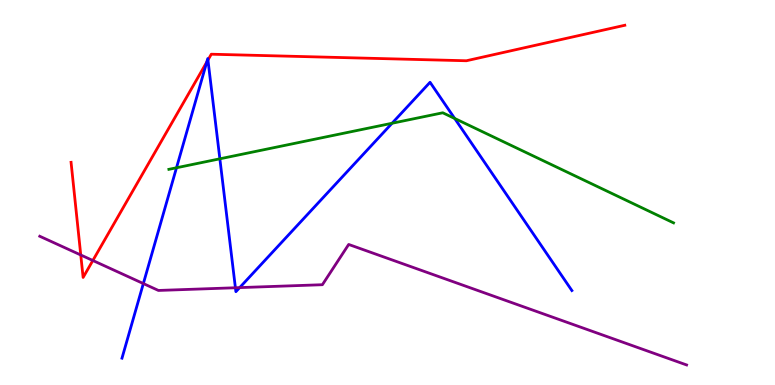[{'lines': ['blue', 'red'], 'intersections': [{'x': 2.67, 'y': 8.39}, {'x': 2.68, 'y': 8.44}]}, {'lines': ['green', 'red'], 'intersections': []}, {'lines': ['purple', 'red'], 'intersections': [{'x': 1.04, 'y': 3.38}, {'x': 1.2, 'y': 3.23}]}, {'lines': ['blue', 'green'], 'intersections': [{'x': 2.28, 'y': 5.64}, {'x': 2.84, 'y': 5.88}, {'x': 5.06, 'y': 6.8}, {'x': 5.87, 'y': 6.92}]}, {'lines': ['blue', 'purple'], 'intersections': [{'x': 1.85, 'y': 2.63}, {'x': 3.04, 'y': 2.53}, {'x': 3.09, 'y': 2.53}]}, {'lines': ['green', 'purple'], 'intersections': []}]